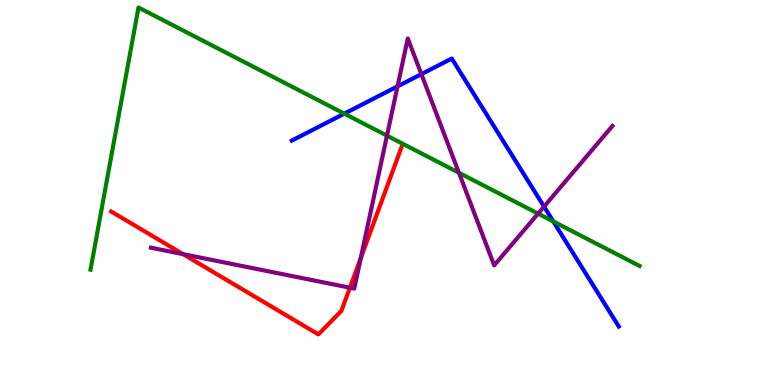[{'lines': ['blue', 'red'], 'intersections': []}, {'lines': ['green', 'red'], 'intersections': []}, {'lines': ['purple', 'red'], 'intersections': [{'x': 2.36, 'y': 3.4}, {'x': 4.51, 'y': 2.53}, {'x': 4.65, 'y': 3.29}]}, {'lines': ['blue', 'green'], 'intersections': [{'x': 4.44, 'y': 7.05}, {'x': 7.14, 'y': 4.25}]}, {'lines': ['blue', 'purple'], 'intersections': [{'x': 5.13, 'y': 7.76}, {'x': 5.44, 'y': 8.07}, {'x': 7.02, 'y': 4.63}]}, {'lines': ['green', 'purple'], 'intersections': [{'x': 4.99, 'y': 6.48}, {'x': 5.92, 'y': 5.51}, {'x': 6.94, 'y': 4.45}]}]